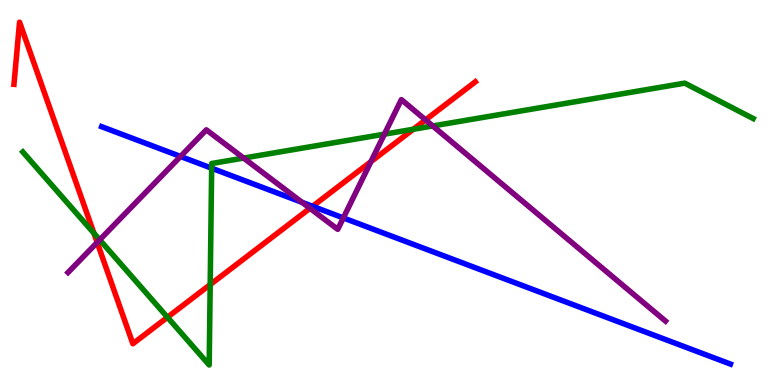[{'lines': ['blue', 'red'], 'intersections': [{'x': 4.03, 'y': 4.64}]}, {'lines': ['green', 'red'], 'intersections': [{'x': 1.21, 'y': 3.94}, {'x': 2.16, 'y': 1.76}, {'x': 2.71, 'y': 2.61}, {'x': 5.33, 'y': 6.64}]}, {'lines': ['purple', 'red'], 'intersections': [{'x': 1.25, 'y': 3.7}, {'x': 4.0, 'y': 4.59}, {'x': 4.79, 'y': 5.8}, {'x': 5.49, 'y': 6.89}]}, {'lines': ['blue', 'green'], 'intersections': [{'x': 2.73, 'y': 5.63}]}, {'lines': ['blue', 'purple'], 'intersections': [{'x': 2.33, 'y': 5.94}, {'x': 3.9, 'y': 4.74}, {'x': 4.43, 'y': 4.34}]}, {'lines': ['green', 'purple'], 'intersections': [{'x': 1.29, 'y': 3.77}, {'x': 3.14, 'y': 5.89}, {'x': 4.96, 'y': 6.52}, {'x': 5.58, 'y': 6.73}]}]